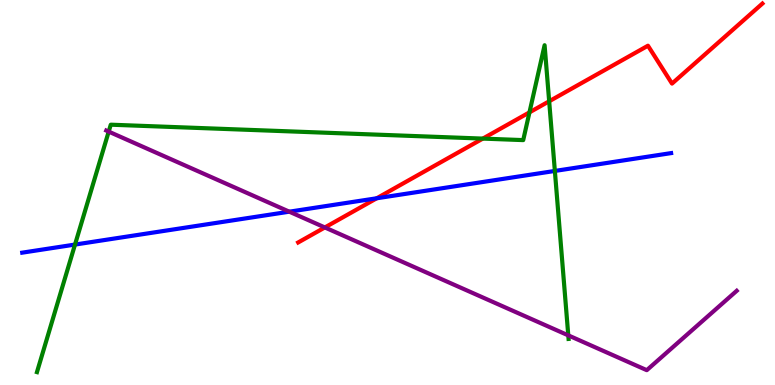[{'lines': ['blue', 'red'], 'intersections': [{'x': 4.86, 'y': 4.85}]}, {'lines': ['green', 'red'], 'intersections': [{'x': 6.23, 'y': 6.4}, {'x': 6.83, 'y': 7.08}, {'x': 7.09, 'y': 7.37}]}, {'lines': ['purple', 'red'], 'intersections': [{'x': 4.19, 'y': 4.09}]}, {'lines': ['blue', 'green'], 'intersections': [{'x': 0.968, 'y': 3.65}, {'x': 7.16, 'y': 5.56}]}, {'lines': ['blue', 'purple'], 'intersections': [{'x': 3.73, 'y': 4.5}]}, {'lines': ['green', 'purple'], 'intersections': [{'x': 1.4, 'y': 6.58}, {'x': 7.33, 'y': 1.29}]}]